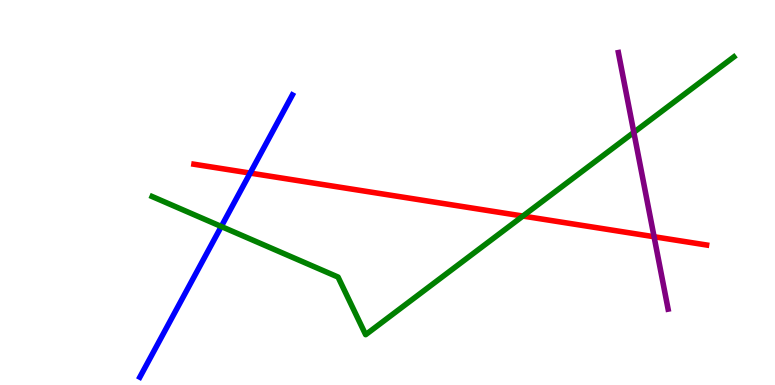[{'lines': ['blue', 'red'], 'intersections': [{'x': 3.23, 'y': 5.5}]}, {'lines': ['green', 'red'], 'intersections': [{'x': 6.75, 'y': 4.39}]}, {'lines': ['purple', 'red'], 'intersections': [{'x': 8.44, 'y': 3.85}]}, {'lines': ['blue', 'green'], 'intersections': [{'x': 2.86, 'y': 4.12}]}, {'lines': ['blue', 'purple'], 'intersections': []}, {'lines': ['green', 'purple'], 'intersections': [{'x': 8.18, 'y': 6.56}]}]